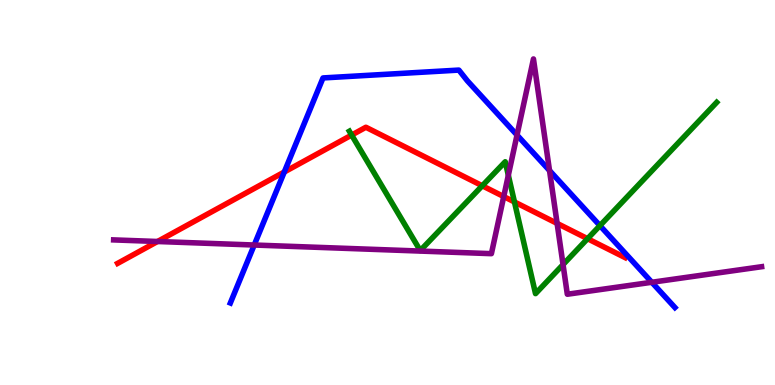[{'lines': ['blue', 'red'], 'intersections': [{'x': 3.67, 'y': 5.53}]}, {'lines': ['green', 'red'], 'intersections': [{'x': 4.54, 'y': 6.49}, {'x': 6.22, 'y': 5.17}, {'x': 6.64, 'y': 4.75}, {'x': 7.58, 'y': 3.8}]}, {'lines': ['purple', 'red'], 'intersections': [{'x': 2.03, 'y': 3.73}, {'x': 6.5, 'y': 4.89}, {'x': 7.19, 'y': 4.2}]}, {'lines': ['blue', 'green'], 'intersections': [{'x': 7.74, 'y': 4.14}]}, {'lines': ['blue', 'purple'], 'intersections': [{'x': 3.28, 'y': 3.64}, {'x': 6.67, 'y': 6.49}, {'x': 7.09, 'y': 5.57}, {'x': 8.41, 'y': 2.67}]}, {'lines': ['green', 'purple'], 'intersections': [{'x': 6.56, 'y': 5.45}, {'x': 7.27, 'y': 3.13}]}]